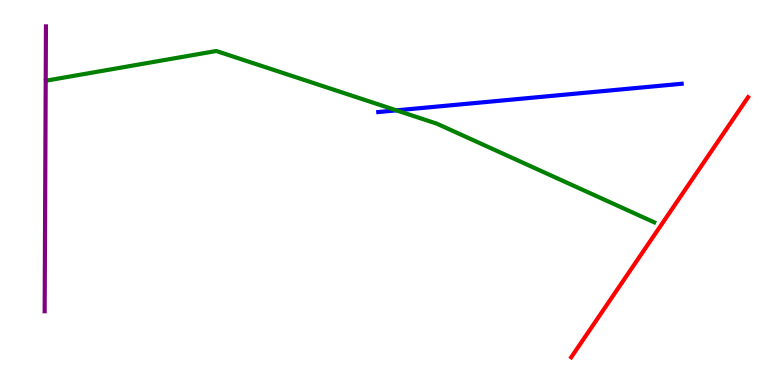[{'lines': ['blue', 'red'], 'intersections': []}, {'lines': ['green', 'red'], 'intersections': []}, {'lines': ['purple', 'red'], 'intersections': []}, {'lines': ['blue', 'green'], 'intersections': [{'x': 5.12, 'y': 7.13}]}, {'lines': ['blue', 'purple'], 'intersections': []}, {'lines': ['green', 'purple'], 'intersections': []}]